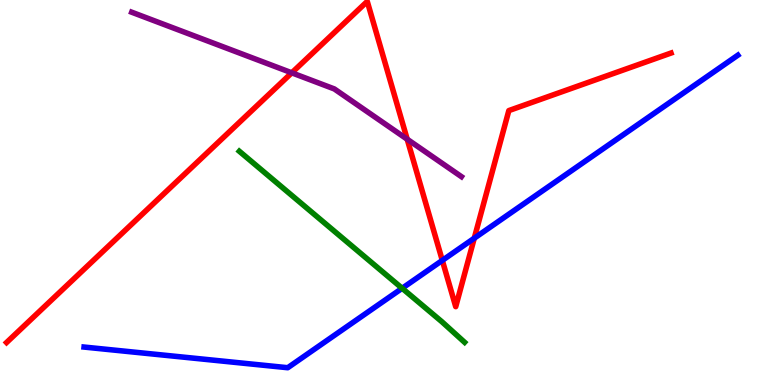[{'lines': ['blue', 'red'], 'intersections': [{'x': 5.71, 'y': 3.24}, {'x': 6.12, 'y': 3.81}]}, {'lines': ['green', 'red'], 'intersections': []}, {'lines': ['purple', 'red'], 'intersections': [{'x': 3.76, 'y': 8.11}, {'x': 5.25, 'y': 6.38}]}, {'lines': ['blue', 'green'], 'intersections': [{'x': 5.19, 'y': 2.51}]}, {'lines': ['blue', 'purple'], 'intersections': []}, {'lines': ['green', 'purple'], 'intersections': []}]